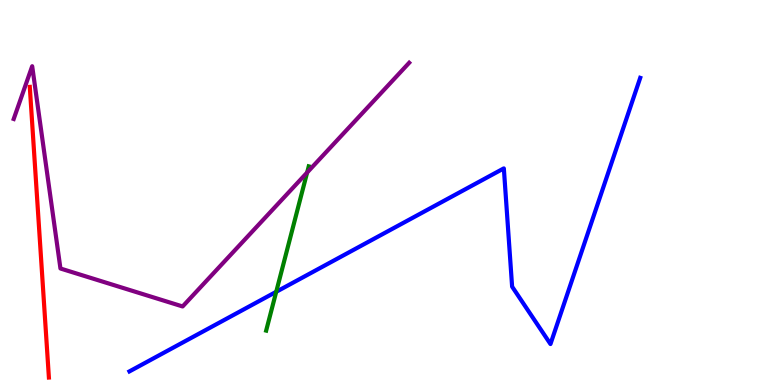[{'lines': ['blue', 'red'], 'intersections': []}, {'lines': ['green', 'red'], 'intersections': []}, {'lines': ['purple', 'red'], 'intersections': []}, {'lines': ['blue', 'green'], 'intersections': [{'x': 3.56, 'y': 2.42}]}, {'lines': ['blue', 'purple'], 'intersections': []}, {'lines': ['green', 'purple'], 'intersections': [{'x': 3.96, 'y': 5.52}]}]